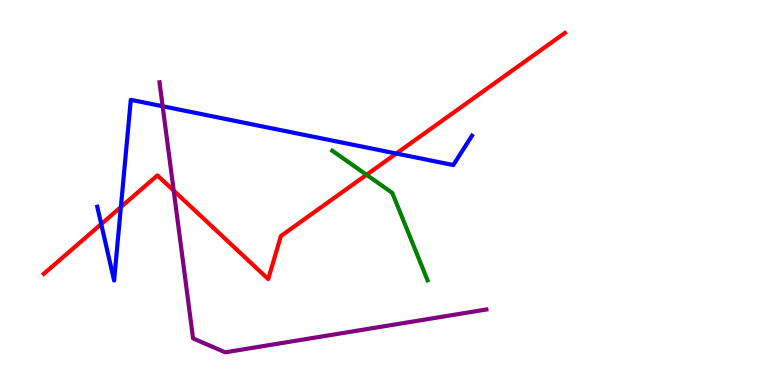[{'lines': ['blue', 'red'], 'intersections': [{'x': 1.31, 'y': 4.18}, {'x': 1.56, 'y': 4.62}, {'x': 5.11, 'y': 6.01}]}, {'lines': ['green', 'red'], 'intersections': [{'x': 4.73, 'y': 5.46}]}, {'lines': ['purple', 'red'], 'intersections': [{'x': 2.24, 'y': 5.05}]}, {'lines': ['blue', 'green'], 'intersections': []}, {'lines': ['blue', 'purple'], 'intersections': [{'x': 2.1, 'y': 7.24}]}, {'lines': ['green', 'purple'], 'intersections': []}]